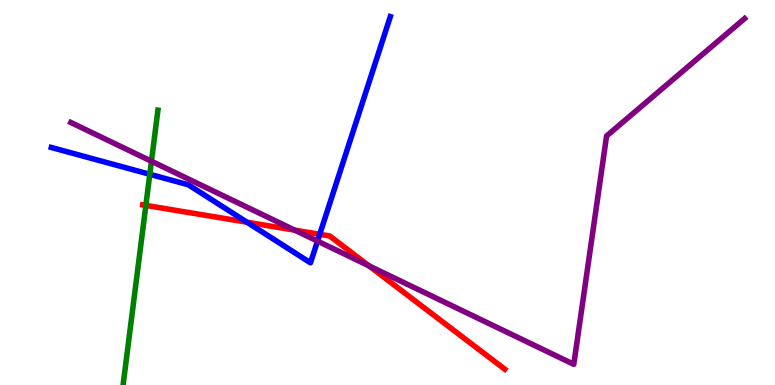[{'lines': ['blue', 'red'], 'intersections': [{'x': 3.19, 'y': 4.23}, {'x': 4.13, 'y': 3.91}]}, {'lines': ['green', 'red'], 'intersections': [{'x': 1.88, 'y': 4.66}]}, {'lines': ['purple', 'red'], 'intersections': [{'x': 3.8, 'y': 4.02}, {'x': 4.76, 'y': 3.1}]}, {'lines': ['blue', 'green'], 'intersections': [{'x': 1.93, 'y': 5.47}]}, {'lines': ['blue', 'purple'], 'intersections': [{'x': 4.1, 'y': 3.74}]}, {'lines': ['green', 'purple'], 'intersections': [{'x': 1.95, 'y': 5.81}]}]